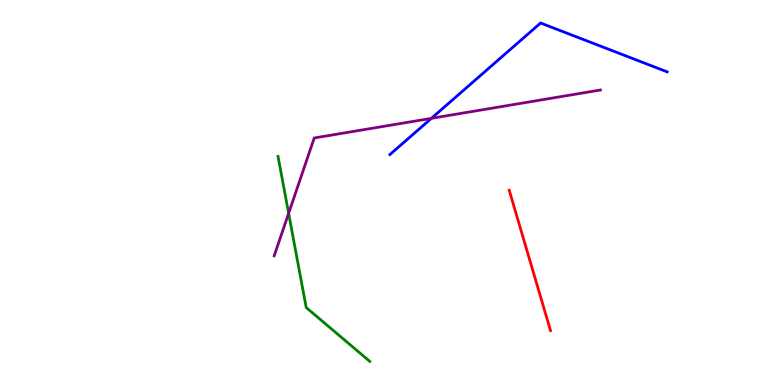[{'lines': ['blue', 'red'], 'intersections': []}, {'lines': ['green', 'red'], 'intersections': []}, {'lines': ['purple', 'red'], 'intersections': []}, {'lines': ['blue', 'green'], 'intersections': []}, {'lines': ['blue', 'purple'], 'intersections': [{'x': 5.57, 'y': 6.93}]}, {'lines': ['green', 'purple'], 'intersections': [{'x': 3.72, 'y': 4.46}]}]